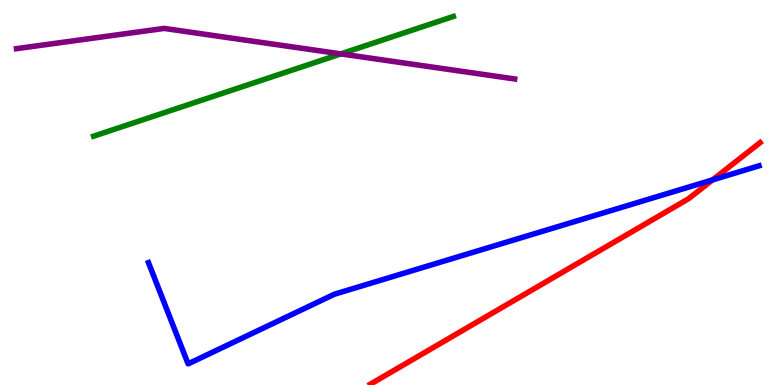[{'lines': ['blue', 'red'], 'intersections': [{'x': 9.19, 'y': 5.33}]}, {'lines': ['green', 'red'], 'intersections': []}, {'lines': ['purple', 'red'], 'intersections': []}, {'lines': ['blue', 'green'], 'intersections': []}, {'lines': ['blue', 'purple'], 'intersections': []}, {'lines': ['green', 'purple'], 'intersections': [{'x': 4.4, 'y': 8.6}]}]